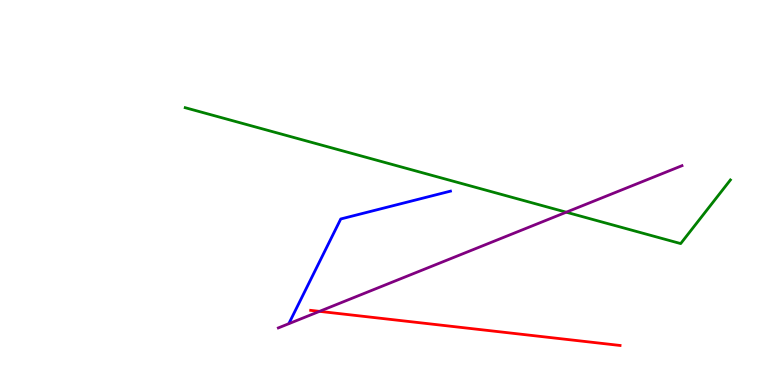[{'lines': ['blue', 'red'], 'intersections': []}, {'lines': ['green', 'red'], 'intersections': []}, {'lines': ['purple', 'red'], 'intersections': [{'x': 4.12, 'y': 1.91}]}, {'lines': ['blue', 'green'], 'intersections': []}, {'lines': ['blue', 'purple'], 'intersections': []}, {'lines': ['green', 'purple'], 'intersections': [{'x': 7.31, 'y': 4.49}]}]